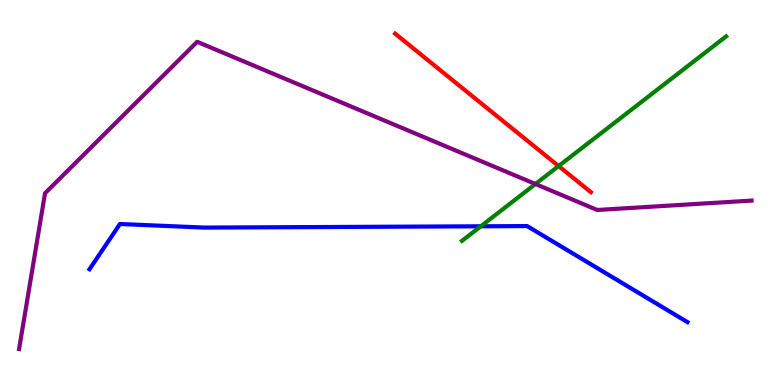[{'lines': ['blue', 'red'], 'intersections': []}, {'lines': ['green', 'red'], 'intersections': [{'x': 7.21, 'y': 5.69}]}, {'lines': ['purple', 'red'], 'intersections': []}, {'lines': ['blue', 'green'], 'intersections': [{'x': 6.2, 'y': 4.12}]}, {'lines': ['blue', 'purple'], 'intersections': []}, {'lines': ['green', 'purple'], 'intersections': [{'x': 6.91, 'y': 5.22}]}]